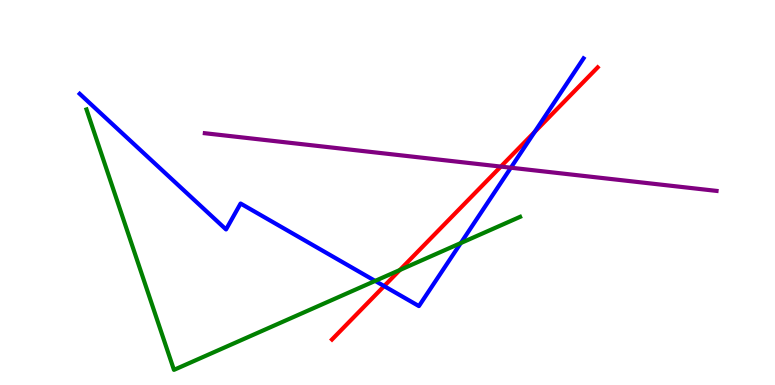[{'lines': ['blue', 'red'], 'intersections': [{'x': 4.96, 'y': 2.57}, {'x': 6.9, 'y': 6.57}]}, {'lines': ['green', 'red'], 'intersections': [{'x': 5.16, 'y': 2.99}]}, {'lines': ['purple', 'red'], 'intersections': [{'x': 6.46, 'y': 5.67}]}, {'lines': ['blue', 'green'], 'intersections': [{'x': 4.84, 'y': 2.7}, {'x': 5.95, 'y': 3.69}]}, {'lines': ['blue', 'purple'], 'intersections': [{'x': 6.59, 'y': 5.64}]}, {'lines': ['green', 'purple'], 'intersections': []}]